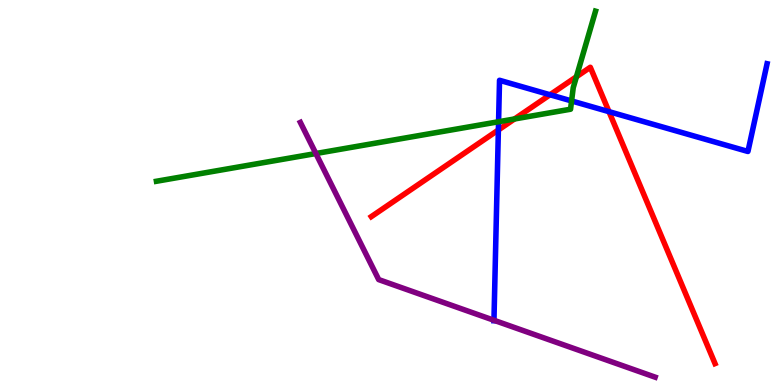[{'lines': ['blue', 'red'], 'intersections': [{'x': 6.43, 'y': 6.62}, {'x': 7.1, 'y': 7.54}, {'x': 7.86, 'y': 7.1}]}, {'lines': ['green', 'red'], 'intersections': [{'x': 6.64, 'y': 6.91}, {'x': 7.44, 'y': 8.01}]}, {'lines': ['purple', 'red'], 'intersections': []}, {'lines': ['blue', 'green'], 'intersections': [{'x': 6.43, 'y': 6.84}, {'x': 7.38, 'y': 7.38}]}, {'lines': ['blue', 'purple'], 'intersections': [{'x': 6.37, 'y': 1.68}]}, {'lines': ['green', 'purple'], 'intersections': [{'x': 4.08, 'y': 6.01}]}]